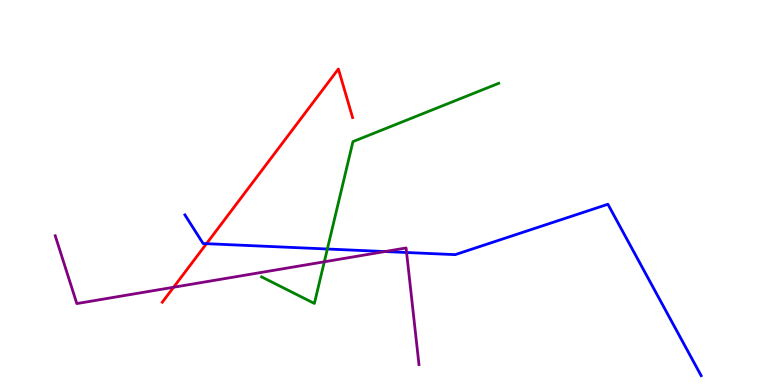[{'lines': ['blue', 'red'], 'intersections': [{'x': 2.66, 'y': 3.67}]}, {'lines': ['green', 'red'], 'intersections': []}, {'lines': ['purple', 'red'], 'intersections': [{'x': 2.24, 'y': 2.54}]}, {'lines': ['blue', 'green'], 'intersections': [{'x': 4.22, 'y': 3.53}]}, {'lines': ['blue', 'purple'], 'intersections': [{'x': 4.97, 'y': 3.47}, {'x': 5.25, 'y': 3.44}]}, {'lines': ['green', 'purple'], 'intersections': [{'x': 4.18, 'y': 3.2}]}]